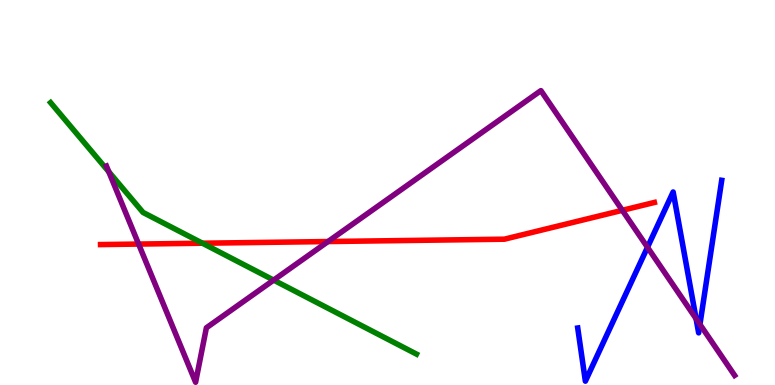[{'lines': ['blue', 'red'], 'intersections': []}, {'lines': ['green', 'red'], 'intersections': [{'x': 2.61, 'y': 3.68}]}, {'lines': ['purple', 'red'], 'intersections': [{'x': 1.79, 'y': 3.66}, {'x': 4.23, 'y': 3.73}, {'x': 8.03, 'y': 4.54}]}, {'lines': ['blue', 'green'], 'intersections': []}, {'lines': ['blue', 'purple'], 'intersections': [{'x': 8.35, 'y': 3.58}, {'x': 8.98, 'y': 1.72}, {'x': 9.03, 'y': 1.57}]}, {'lines': ['green', 'purple'], 'intersections': [{'x': 1.4, 'y': 5.54}, {'x': 3.53, 'y': 2.72}]}]